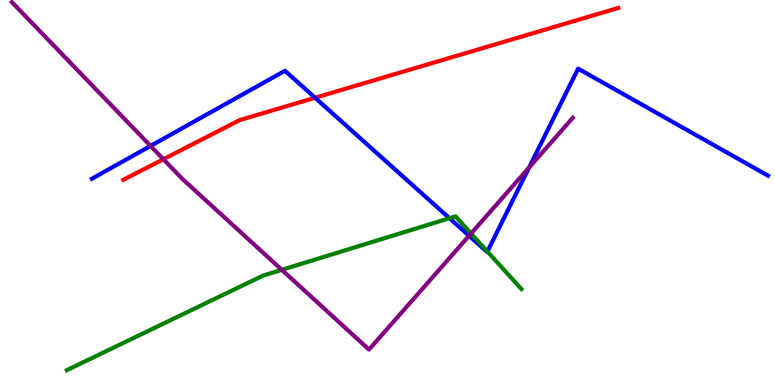[{'lines': ['blue', 'red'], 'intersections': [{'x': 4.07, 'y': 7.46}]}, {'lines': ['green', 'red'], 'intersections': []}, {'lines': ['purple', 'red'], 'intersections': [{'x': 2.11, 'y': 5.86}]}, {'lines': ['blue', 'green'], 'intersections': [{'x': 5.8, 'y': 4.33}, {'x': 6.29, 'y': 3.47}]}, {'lines': ['blue', 'purple'], 'intersections': [{'x': 1.94, 'y': 6.21}, {'x': 6.05, 'y': 3.88}, {'x': 6.83, 'y': 5.65}]}, {'lines': ['green', 'purple'], 'intersections': [{'x': 3.64, 'y': 2.99}, {'x': 6.08, 'y': 3.93}]}]